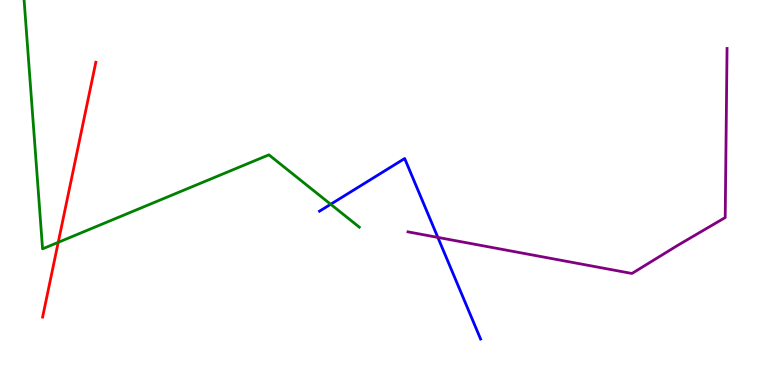[{'lines': ['blue', 'red'], 'intersections': []}, {'lines': ['green', 'red'], 'intersections': [{'x': 0.751, 'y': 3.71}]}, {'lines': ['purple', 'red'], 'intersections': []}, {'lines': ['blue', 'green'], 'intersections': [{'x': 4.27, 'y': 4.69}]}, {'lines': ['blue', 'purple'], 'intersections': [{'x': 5.65, 'y': 3.83}]}, {'lines': ['green', 'purple'], 'intersections': []}]